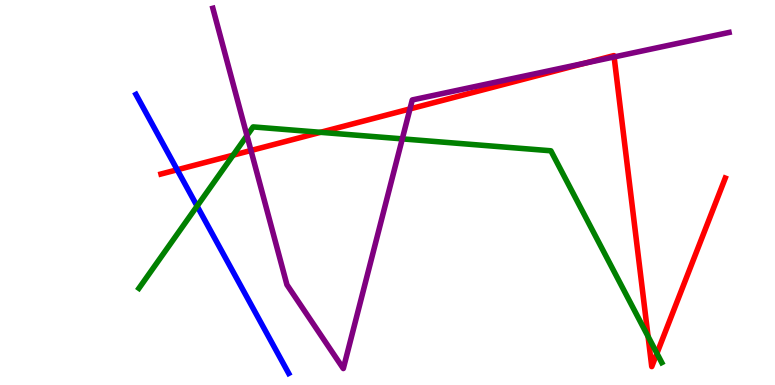[{'lines': ['blue', 'red'], 'intersections': [{'x': 2.29, 'y': 5.59}]}, {'lines': ['green', 'red'], 'intersections': [{'x': 3.01, 'y': 5.97}, {'x': 4.14, 'y': 6.56}, {'x': 8.36, 'y': 1.26}, {'x': 8.48, 'y': 0.822}]}, {'lines': ['purple', 'red'], 'intersections': [{'x': 3.24, 'y': 6.09}, {'x': 5.29, 'y': 7.17}, {'x': 7.55, 'y': 8.36}, {'x': 7.92, 'y': 8.52}]}, {'lines': ['blue', 'green'], 'intersections': [{'x': 2.54, 'y': 4.65}]}, {'lines': ['blue', 'purple'], 'intersections': []}, {'lines': ['green', 'purple'], 'intersections': [{'x': 3.19, 'y': 6.48}, {'x': 5.19, 'y': 6.39}]}]